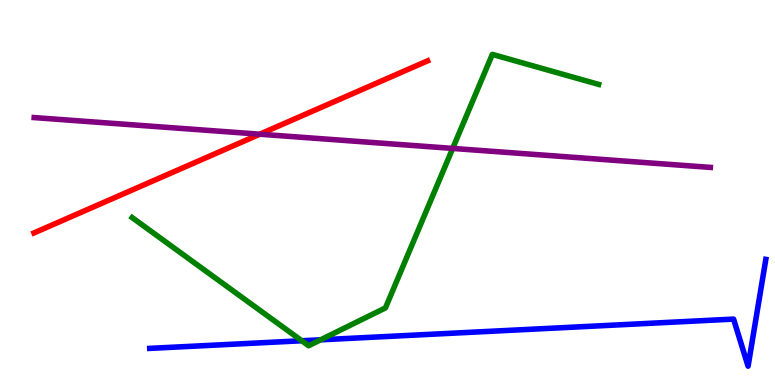[{'lines': ['blue', 'red'], 'intersections': []}, {'lines': ['green', 'red'], 'intersections': []}, {'lines': ['purple', 'red'], 'intersections': [{'x': 3.35, 'y': 6.51}]}, {'lines': ['blue', 'green'], 'intersections': [{'x': 3.89, 'y': 1.15}, {'x': 4.14, 'y': 1.17}]}, {'lines': ['blue', 'purple'], 'intersections': []}, {'lines': ['green', 'purple'], 'intersections': [{'x': 5.84, 'y': 6.14}]}]